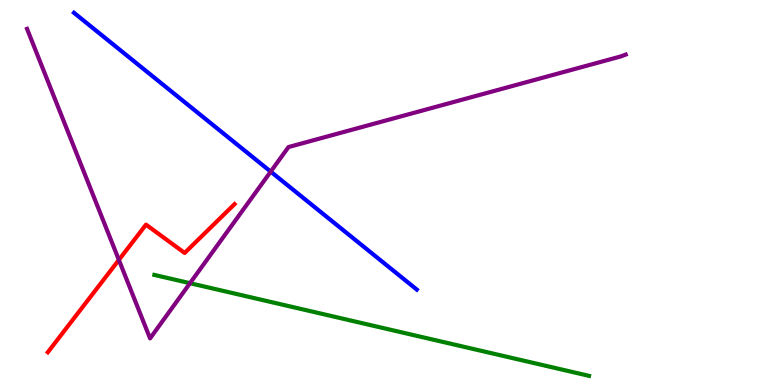[{'lines': ['blue', 'red'], 'intersections': []}, {'lines': ['green', 'red'], 'intersections': []}, {'lines': ['purple', 'red'], 'intersections': [{'x': 1.53, 'y': 3.25}]}, {'lines': ['blue', 'green'], 'intersections': []}, {'lines': ['blue', 'purple'], 'intersections': [{'x': 3.49, 'y': 5.54}]}, {'lines': ['green', 'purple'], 'intersections': [{'x': 2.45, 'y': 2.64}]}]